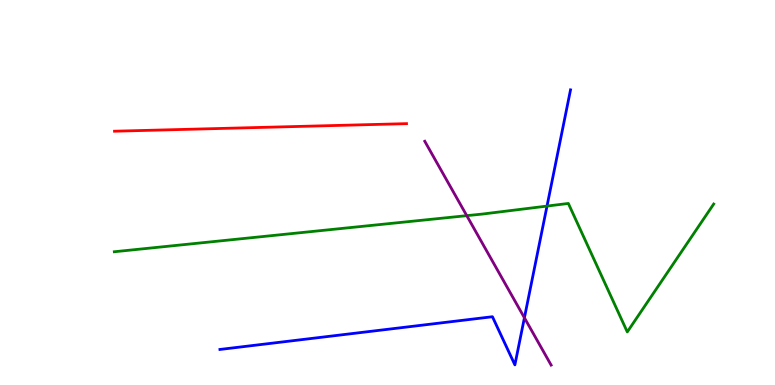[{'lines': ['blue', 'red'], 'intersections': []}, {'lines': ['green', 'red'], 'intersections': []}, {'lines': ['purple', 'red'], 'intersections': []}, {'lines': ['blue', 'green'], 'intersections': [{'x': 7.06, 'y': 4.65}]}, {'lines': ['blue', 'purple'], 'intersections': [{'x': 6.77, 'y': 1.75}]}, {'lines': ['green', 'purple'], 'intersections': [{'x': 6.02, 'y': 4.4}]}]